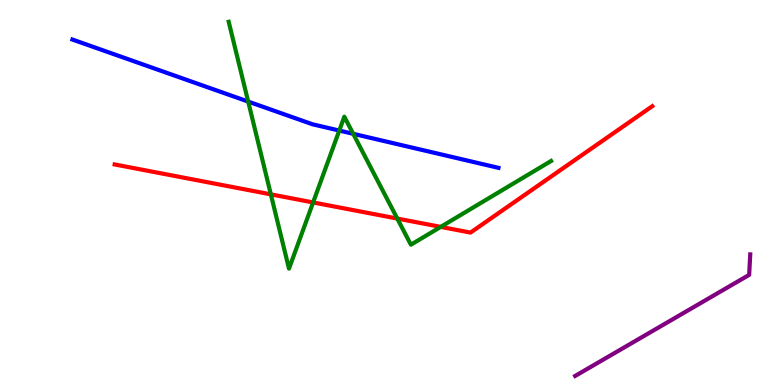[{'lines': ['blue', 'red'], 'intersections': []}, {'lines': ['green', 'red'], 'intersections': [{'x': 3.49, 'y': 4.95}, {'x': 4.04, 'y': 4.74}, {'x': 5.13, 'y': 4.32}, {'x': 5.69, 'y': 4.11}]}, {'lines': ['purple', 'red'], 'intersections': []}, {'lines': ['blue', 'green'], 'intersections': [{'x': 3.2, 'y': 7.36}, {'x': 4.38, 'y': 6.61}, {'x': 4.56, 'y': 6.52}]}, {'lines': ['blue', 'purple'], 'intersections': []}, {'lines': ['green', 'purple'], 'intersections': []}]